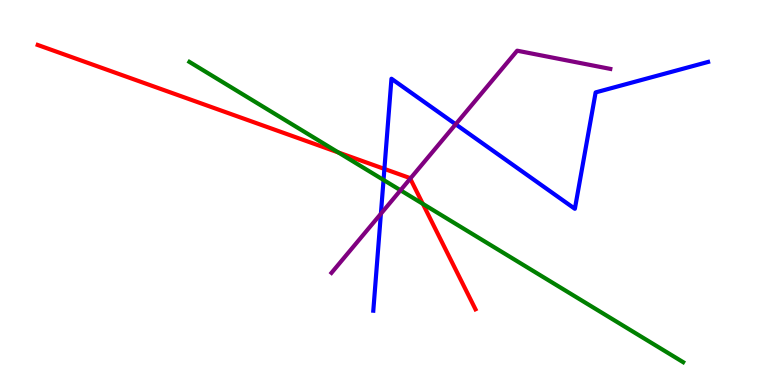[{'lines': ['blue', 'red'], 'intersections': [{'x': 4.96, 'y': 5.61}]}, {'lines': ['green', 'red'], 'intersections': [{'x': 4.36, 'y': 6.04}, {'x': 5.46, 'y': 4.71}]}, {'lines': ['purple', 'red'], 'intersections': [{'x': 5.29, 'y': 5.36}]}, {'lines': ['blue', 'green'], 'intersections': [{'x': 4.95, 'y': 5.33}]}, {'lines': ['blue', 'purple'], 'intersections': [{'x': 4.91, 'y': 4.45}, {'x': 5.88, 'y': 6.77}]}, {'lines': ['green', 'purple'], 'intersections': [{'x': 5.17, 'y': 5.06}]}]